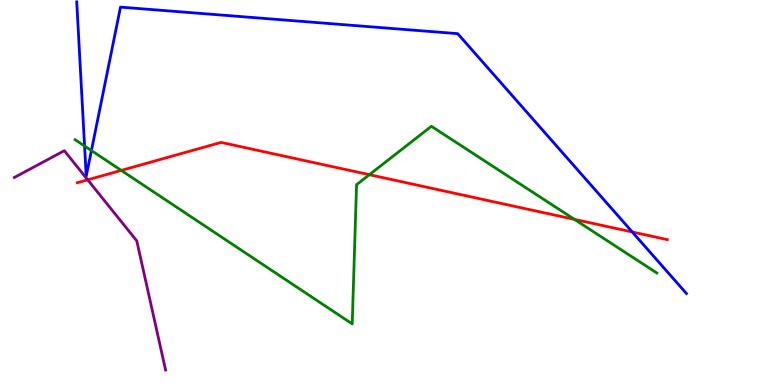[{'lines': ['blue', 'red'], 'intersections': [{'x': 8.16, 'y': 3.97}]}, {'lines': ['green', 'red'], 'intersections': [{'x': 1.56, 'y': 5.57}, {'x': 4.77, 'y': 5.46}, {'x': 7.41, 'y': 4.3}]}, {'lines': ['purple', 'red'], 'intersections': [{'x': 1.13, 'y': 5.33}]}, {'lines': ['blue', 'green'], 'intersections': [{'x': 1.09, 'y': 6.21}, {'x': 1.18, 'y': 6.09}]}, {'lines': ['blue', 'purple'], 'intersections': []}, {'lines': ['green', 'purple'], 'intersections': []}]